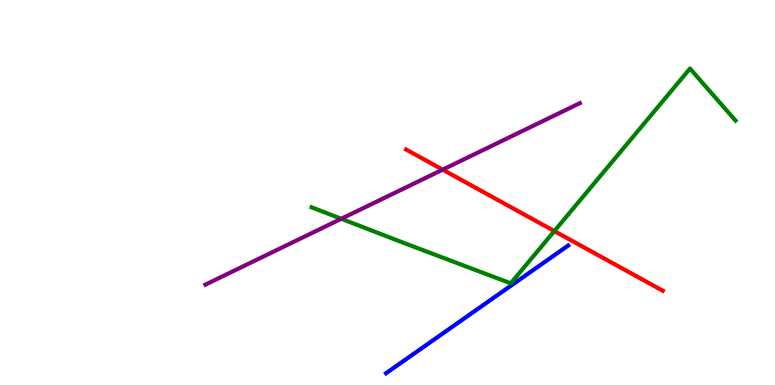[{'lines': ['blue', 'red'], 'intersections': []}, {'lines': ['green', 'red'], 'intersections': [{'x': 7.15, 'y': 4.0}]}, {'lines': ['purple', 'red'], 'intersections': [{'x': 5.71, 'y': 5.59}]}, {'lines': ['blue', 'green'], 'intersections': []}, {'lines': ['blue', 'purple'], 'intersections': []}, {'lines': ['green', 'purple'], 'intersections': [{'x': 4.4, 'y': 4.32}]}]